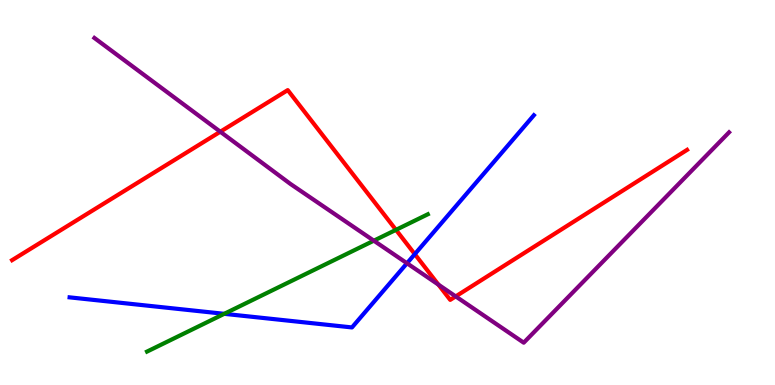[{'lines': ['blue', 'red'], 'intersections': [{'x': 5.35, 'y': 3.4}]}, {'lines': ['green', 'red'], 'intersections': [{'x': 5.11, 'y': 4.03}]}, {'lines': ['purple', 'red'], 'intersections': [{'x': 2.84, 'y': 6.58}, {'x': 5.66, 'y': 2.61}, {'x': 5.88, 'y': 2.3}]}, {'lines': ['blue', 'green'], 'intersections': [{'x': 2.89, 'y': 1.85}]}, {'lines': ['blue', 'purple'], 'intersections': [{'x': 5.25, 'y': 3.16}]}, {'lines': ['green', 'purple'], 'intersections': [{'x': 4.82, 'y': 3.75}]}]